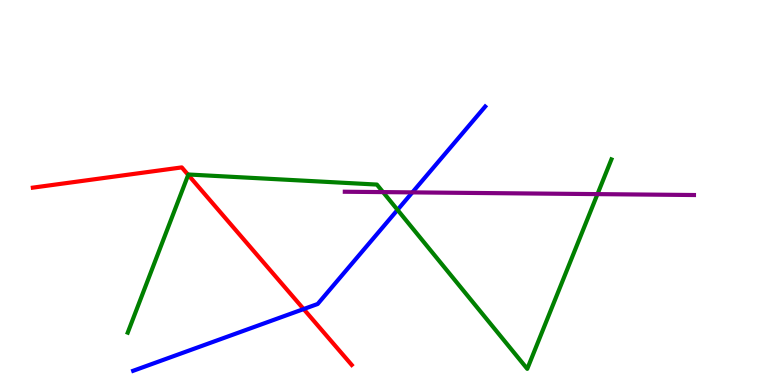[{'lines': ['blue', 'red'], 'intersections': [{'x': 3.92, 'y': 1.97}]}, {'lines': ['green', 'red'], 'intersections': [{'x': 2.43, 'y': 5.46}]}, {'lines': ['purple', 'red'], 'intersections': []}, {'lines': ['blue', 'green'], 'intersections': [{'x': 5.13, 'y': 4.55}]}, {'lines': ['blue', 'purple'], 'intersections': [{'x': 5.32, 'y': 5.0}]}, {'lines': ['green', 'purple'], 'intersections': [{'x': 4.94, 'y': 5.01}, {'x': 7.71, 'y': 4.96}]}]